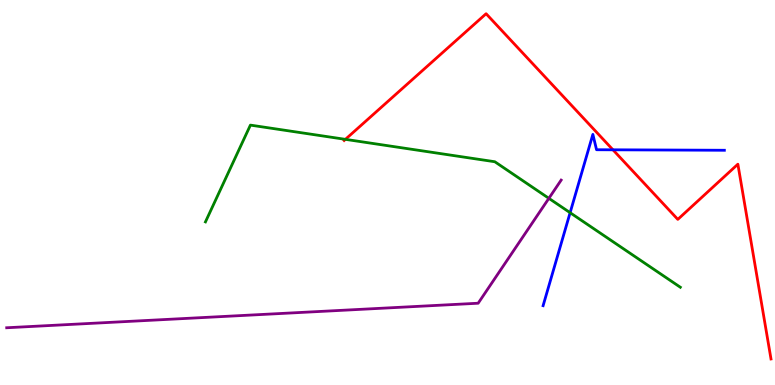[{'lines': ['blue', 'red'], 'intersections': [{'x': 7.91, 'y': 6.11}]}, {'lines': ['green', 'red'], 'intersections': [{'x': 4.46, 'y': 6.38}]}, {'lines': ['purple', 'red'], 'intersections': []}, {'lines': ['blue', 'green'], 'intersections': [{'x': 7.36, 'y': 4.48}]}, {'lines': ['blue', 'purple'], 'intersections': []}, {'lines': ['green', 'purple'], 'intersections': [{'x': 7.08, 'y': 4.85}]}]